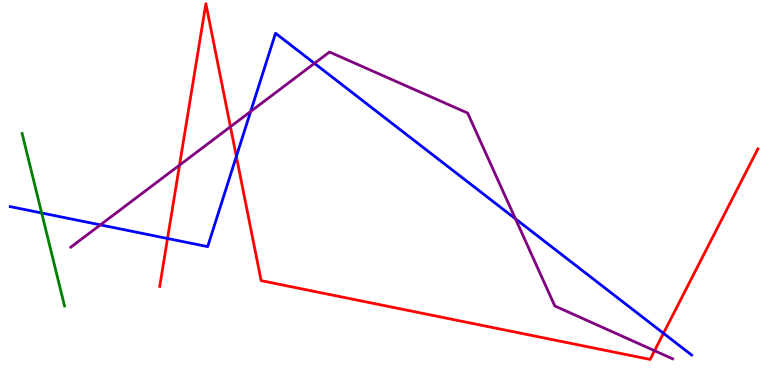[{'lines': ['blue', 'red'], 'intersections': [{'x': 2.16, 'y': 3.81}, {'x': 3.05, 'y': 5.94}, {'x': 8.56, 'y': 1.34}]}, {'lines': ['green', 'red'], 'intersections': []}, {'lines': ['purple', 'red'], 'intersections': [{'x': 2.32, 'y': 5.71}, {'x': 2.97, 'y': 6.71}, {'x': 8.45, 'y': 0.891}]}, {'lines': ['blue', 'green'], 'intersections': [{'x': 0.538, 'y': 4.47}]}, {'lines': ['blue', 'purple'], 'intersections': [{'x': 1.29, 'y': 4.16}, {'x': 3.23, 'y': 7.1}, {'x': 4.06, 'y': 8.35}, {'x': 6.65, 'y': 4.32}]}, {'lines': ['green', 'purple'], 'intersections': []}]